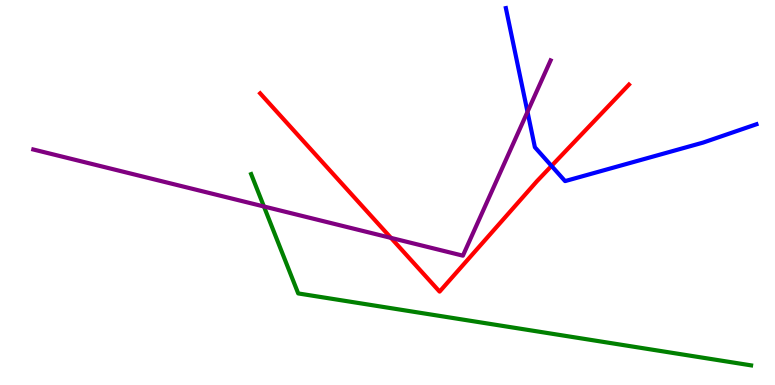[{'lines': ['blue', 'red'], 'intersections': [{'x': 7.12, 'y': 5.69}]}, {'lines': ['green', 'red'], 'intersections': []}, {'lines': ['purple', 'red'], 'intersections': [{'x': 5.04, 'y': 3.82}]}, {'lines': ['blue', 'green'], 'intersections': []}, {'lines': ['blue', 'purple'], 'intersections': [{'x': 6.81, 'y': 7.1}]}, {'lines': ['green', 'purple'], 'intersections': [{'x': 3.41, 'y': 4.64}]}]